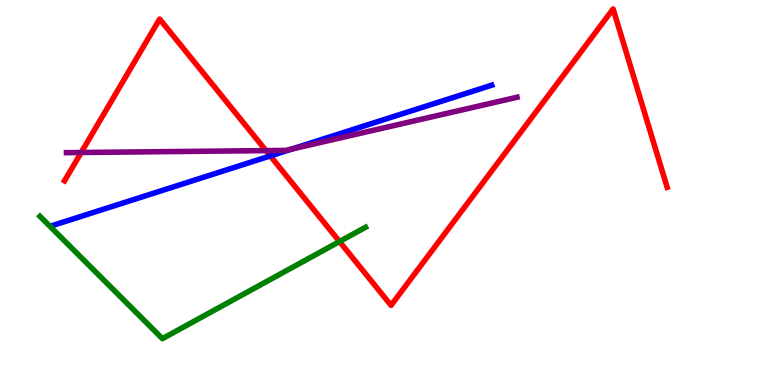[{'lines': ['blue', 'red'], 'intersections': [{'x': 3.49, 'y': 5.95}]}, {'lines': ['green', 'red'], 'intersections': [{'x': 4.38, 'y': 3.73}]}, {'lines': ['purple', 'red'], 'intersections': [{'x': 1.05, 'y': 6.04}, {'x': 3.43, 'y': 6.09}]}, {'lines': ['blue', 'green'], 'intersections': []}, {'lines': ['blue', 'purple'], 'intersections': [{'x': 3.77, 'y': 6.13}]}, {'lines': ['green', 'purple'], 'intersections': []}]